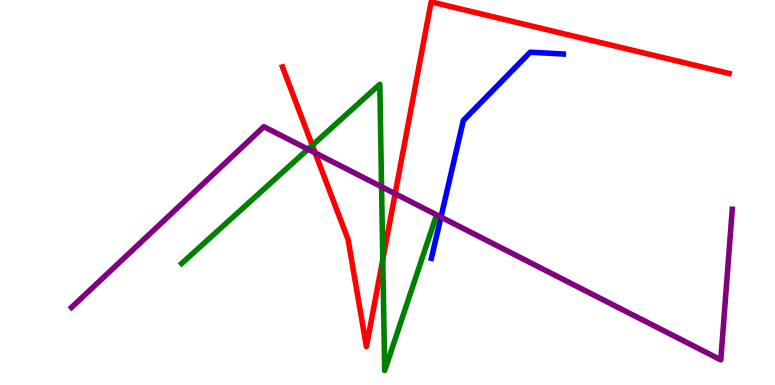[{'lines': ['blue', 'red'], 'intersections': []}, {'lines': ['green', 'red'], 'intersections': [{'x': 4.03, 'y': 6.22}, {'x': 4.94, 'y': 3.26}]}, {'lines': ['purple', 'red'], 'intersections': [{'x': 4.07, 'y': 6.03}, {'x': 5.1, 'y': 4.97}]}, {'lines': ['blue', 'green'], 'intersections': []}, {'lines': ['blue', 'purple'], 'intersections': [{'x': 5.69, 'y': 4.36}]}, {'lines': ['green', 'purple'], 'intersections': [{'x': 3.97, 'y': 6.12}, {'x': 4.92, 'y': 5.15}]}]